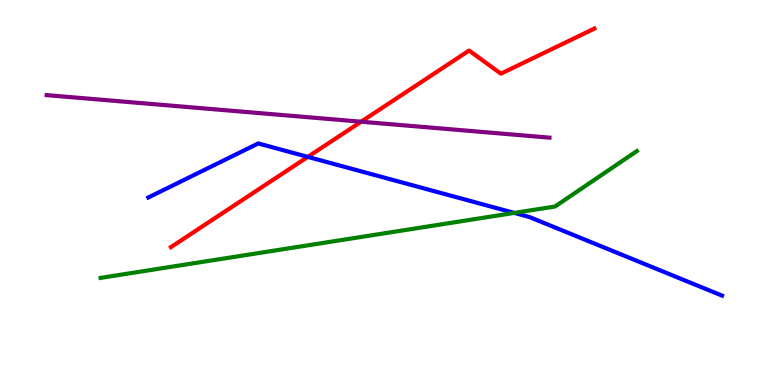[{'lines': ['blue', 'red'], 'intersections': [{'x': 3.97, 'y': 5.93}]}, {'lines': ['green', 'red'], 'intersections': []}, {'lines': ['purple', 'red'], 'intersections': [{'x': 4.66, 'y': 6.84}]}, {'lines': ['blue', 'green'], 'intersections': [{'x': 6.64, 'y': 4.47}]}, {'lines': ['blue', 'purple'], 'intersections': []}, {'lines': ['green', 'purple'], 'intersections': []}]